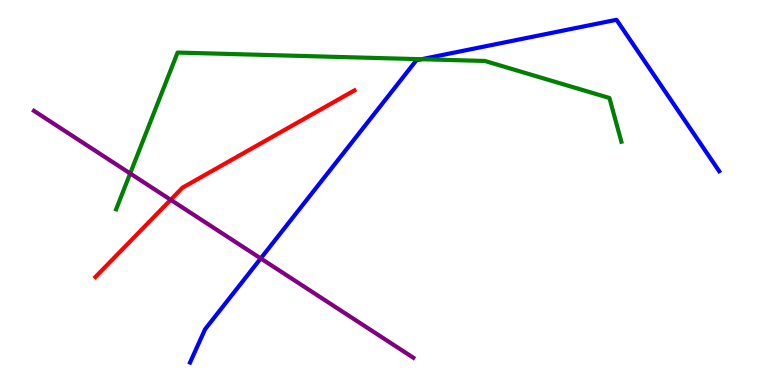[{'lines': ['blue', 'red'], 'intersections': []}, {'lines': ['green', 'red'], 'intersections': []}, {'lines': ['purple', 'red'], 'intersections': [{'x': 2.2, 'y': 4.81}]}, {'lines': ['blue', 'green'], 'intersections': [{'x': 5.44, 'y': 8.46}]}, {'lines': ['blue', 'purple'], 'intersections': [{'x': 3.36, 'y': 3.29}]}, {'lines': ['green', 'purple'], 'intersections': [{'x': 1.68, 'y': 5.49}]}]